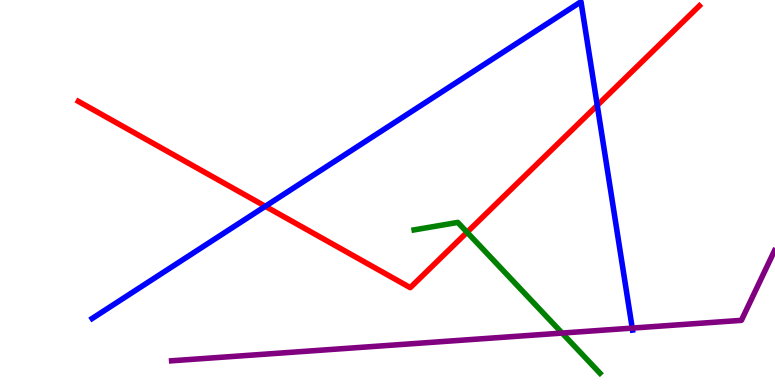[{'lines': ['blue', 'red'], 'intersections': [{'x': 3.42, 'y': 4.64}, {'x': 7.71, 'y': 7.26}]}, {'lines': ['green', 'red'], 'intersections': [{'x': 6.03, 'y': 3.97}]}, {'lines': ['purple', 'red'], 'intersections': []}, {'lines': ['blue', 'green'], 'intersections': []}, {'lines': ['blue', 'purple'], 'intersections': [{'x': 8.16, 'y': 1.48}]}, {'lines': ['green', 'purple'], 'intersections': [{'x': 7.25, 'y': 1.35}]}]